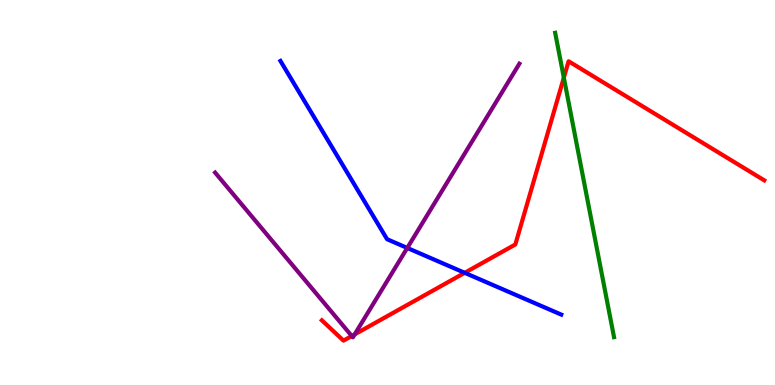[{'lines': ['blue', 'red'], 'intersections': [{'x': 6.0, 'y': 2.91}]}, {'lines': ['green', 'red'], 'intersections': [{'x': 7.28, 'y': 7.98}]}, {'lines': ['purple', 'red'], 'intersections': [{'x': 4.54, 'y': 1.27}, {'x': 4.58, 'y': 1.31}]}, {'lines': ['blue', 'green'], 'intersections': []}, {'lines': ['blue', 'purple'], 'intersections': [{'x': 5.26, 'y': 3.56}]}, {'lines': ['green', 'purple'], 'intersections': []}]